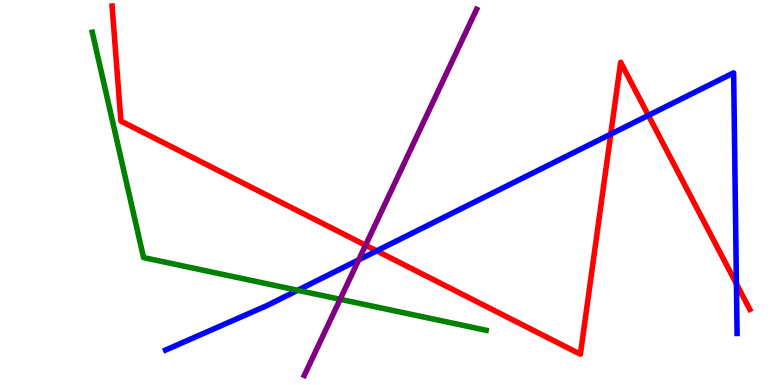[{'lines': ['blue', 'red'], 'intersections': [{'x': 4.86, 'y': 3.48}, {'x': 7.88, 'y': 6.52}, {'x': 8.37, 'y': 7.0}, {'x': 9.5, 'y': 2.63}]}, {'lines': ['green', 'red'], 'intersections': []}, {'lines': ['purple', 'red'], 'intersections': [{'x': 4.72, 'y': 3.63}]}, {'lines': ['blue', 'green'], 'intersections': [{'x': 3.84, 'y': 2.46}]}, {'lines': ['blue', 'purple'], 'intersections': [{'x': 4.63, 'y': 3.25}]}, {'lines': ['green', 'purple'], 'intersections': [{'x': 4.39, 'y': 2.23}]}]